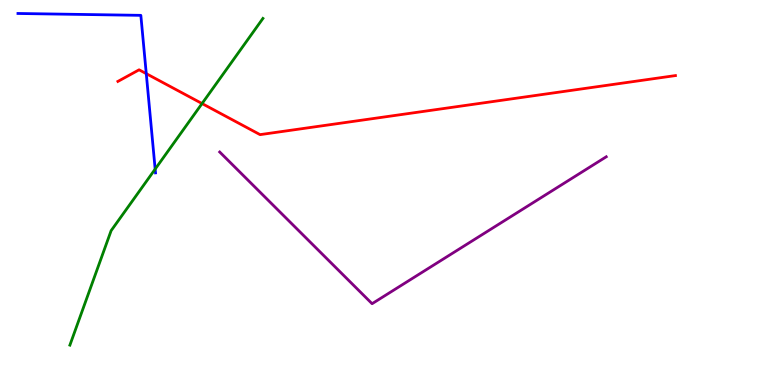[{'lines': ['blue', 'red'], 'intersections': [{'x': 1.89, 'y': 8.09}]}, {'lines': ['green', 'red'], 'intersections': [{'x': 2.61, 'y': 7.31}]}, {'lines': ['purple', 'red'], 'intersections': []}, {'lines': ['blue', 'green'], 'intersections': [{'x': 2.0, 'y': 5.61}]}, {'lines': ['blue', 'purple'], 'intersections': []}, {'lines': ['green', 'purple'], 'intersections': []}]